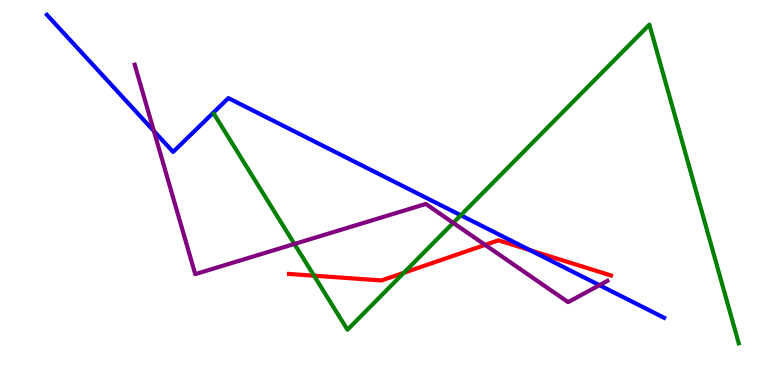[{'lines': ['blue', 'red'], 'intersections': [{'x': 6.84, 'y': 3.5}]}, {'lines': ['green', 'red'], 'intersections': [{'x': 4.05, 'y': 2.84}, {'x': 5.21, 'y': 2.91}]}, {'lines': ['purple', 'red'], 'intersections': [{'x': 6.26, 'y': 3.64}]}, {'lines': ['blue', 'green'], 'intersections': [{'x': 5.95, 'y': 4.41}]}, {'lines': ['blue', 'purple'], 'intersections': [{'x': 1.99, 'y': 6.6}, {'x': 7.73, 'y': 2.59}]}, {'lines': ['green', 'purple'], 'intersections': [{'x': 3.8, 'y': 3.66}, {'x': 5.85, 'y': 4.21}]}]